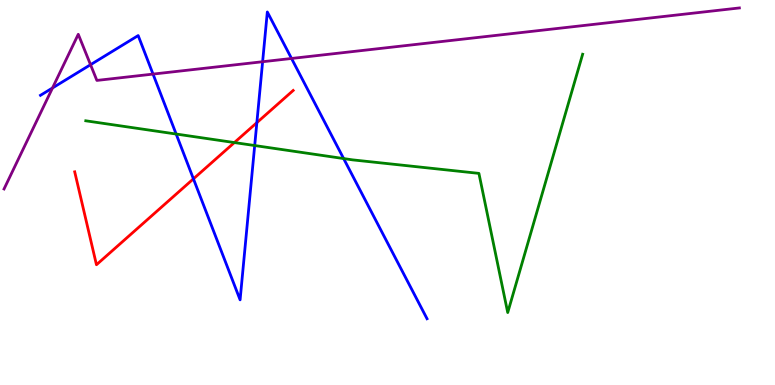[{'lines': ['blue', 'red'], 'intersections': [{'x': 2.5, 'y': 5.35}, {'x': 3.31, 'y': 6.81}]}, {'lines': ['green', 'red'], 'intersections': [{'x': 3.02, 'y': 6.3}]}, {'lines': ['purple', 'red'], 'intersections': []}, {'lines': ['blue', 'green'], 'intersections': [{'x': 2.27, 'y': 6.52}, {'x': 3.29, 'y': 6.22}, {'x': 4.43, 'y': 5.88}]}, {'lines': ['blue', 'purple'], 'intersections': [{'x': 0.678, 'y': 7.72}, {'x': 1.17, 'y': 8.32}, {'x': 1.97, 'y': 8.08}, {'x': 3.39, 'y': 8.4}, {'x': 3.76, 'y': 8.48}]}, {'lines': ['green', 'purple'], 'intersections': []}]